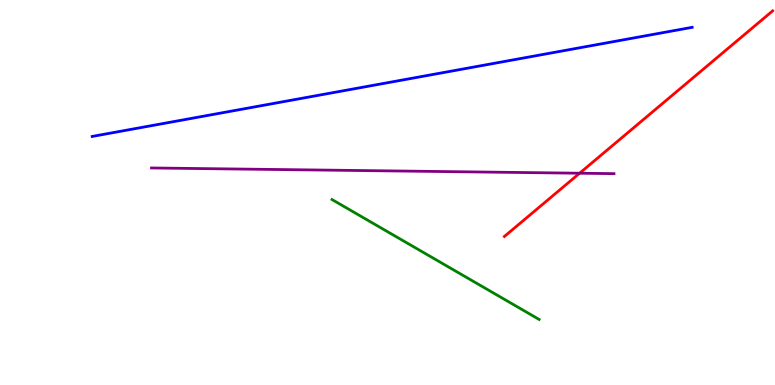[{'lines': ['blue', 'red'], 'intersections': []}, {'lines': ['green', 'red'], 'intersections': []}, {'lines': ['purple', 'red'], 'intersections': [{'x': 7.48, 'y': 5.5}]}, {'lines': ['blue', 'green'], 'intersections': []}, {'lines': ['blue', 'purple'], 'intersections': []}, {'lines': ['green', 'purple'], 'intersections': []}]